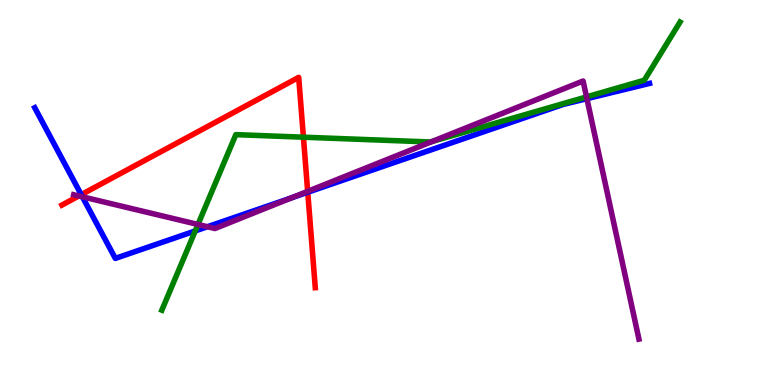[{'lines': ['blue', 'red'], 'intersections': [{'x': 1.05, 'y': 4.94}, {'x': 3.97, 'y': 5.01}]}, {'lines': ['green', 'red'], 'intersections': [{'x': 3.92, 'y': 6.44}]}, {'lines': ['purple', 'red'], 'intersections': [{'x': 1.02, 'y': 4.91}, {'x': 3.97, 'y': 5.03}]}, {'lines': ['blue', 'green'], 'intersections': [{'x': 2.52, 'y': 4.0}]}, {'lines': ['blue', 'purple'], 'intersections': [{'x': 1.06, 'y': 4.89}, {'x': 2.68, 'y': 4.11}, {'x': 3.76, 'y': 4.86}, {'x': 7.57, 'y': 7.44}]}, {'lines': ['green', 'purple'], 'intersections': [{'x': 2.55, 'y': 4.17}, {'x': 5.58, 'y': 6.33}, {'x': 7.57, 'y': 7.48}]}]